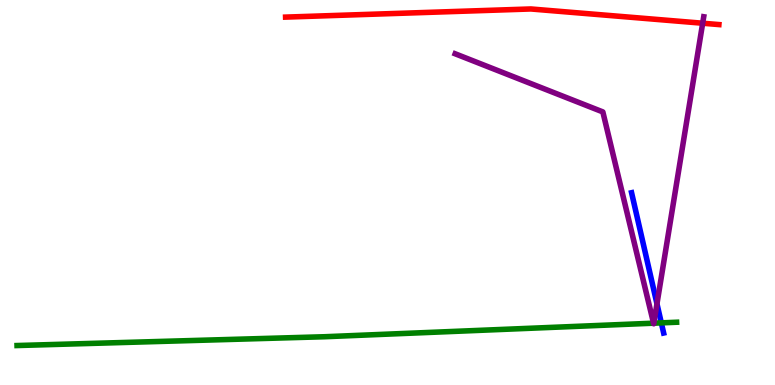[{'lines': ['blue', 'red'], 'intersections': []}, {'lines': ['green', 'red'], 'intersections': []}, {'lines': ['purple', 'red'], 'intersections': [{'x': 9.07, 'y': 9.4}]}, {'lines': ['blue', 'green'], 'intersections': [{'x': 8.53, 'y': 1.61}]}, {'lines': ['blue', 'purple'], 'intersections': [{'x': 8.48, 'y': 2.11}]}, {'lines': ['green', 'purple'], 'intersections': [{'x': 8.43, 'y': 1.61}, {'x': 8.44, 'y': 1.61}]}]